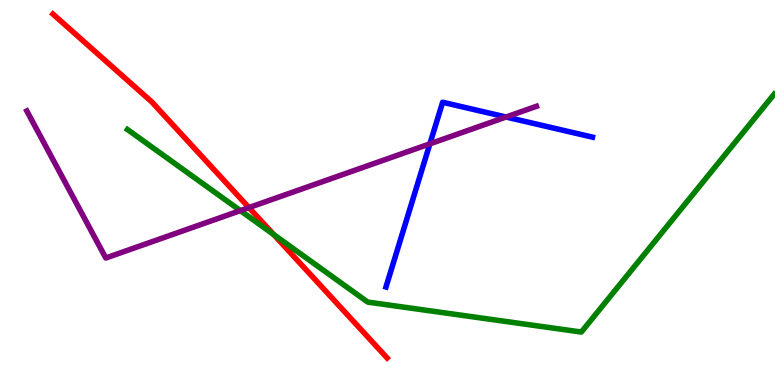[{'lines': ['blue', 'red'], 'intersections': []}, {'lines': ['green', 'red'], 'intersections': [{'x': 3.53, 'y': 3.91}]}, {'lines': ['purple', 'red'], 'intersections': [{'x': 3.21, 'y': 4.61}]}, {'lines': ['blue', 'green'], 'intersections': []}, {'lines': ['blue', 'purple'], 'intersections': [{'x': 5.55, 'y': 6.26}, {'x': 6.53, 'y': 6.96}]}, {'lines': ['green', 'purple'], 'intersections': [{'x': 3.1, 'y': 4.53}]}]